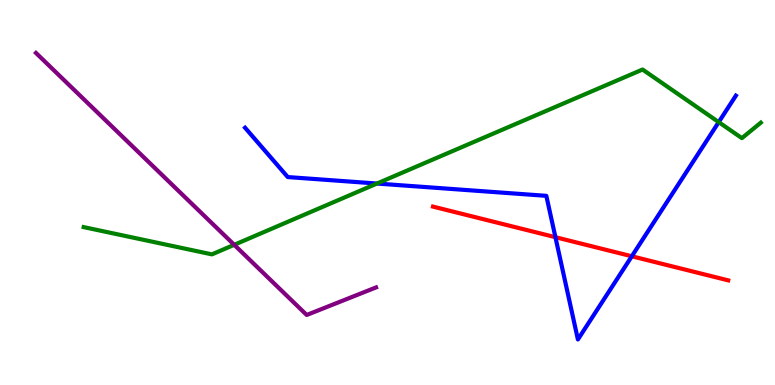[{'lines': ['blue', 'red'], 'intersections': [{'x': 7.17, 'y': 3.84}, {'x': 8.15, 'y': 3.34}]}, {'lines': ['green', 'red'], 'intersections': []}, {'lines': ['purple', 'red'], 'intersections': []}, {'lines': ['blue', 'green'], 'intersections': [{'x': 4.86, 'y': 5.23}, {'x': 9.27, 'y': 6.83}]}, {'lines': ['blue', 'purple'], 'intersections': []}, {'lines': ['green', 'purple'], 'intersections': [{'x': 3.02, 'y': 3.64}]}]